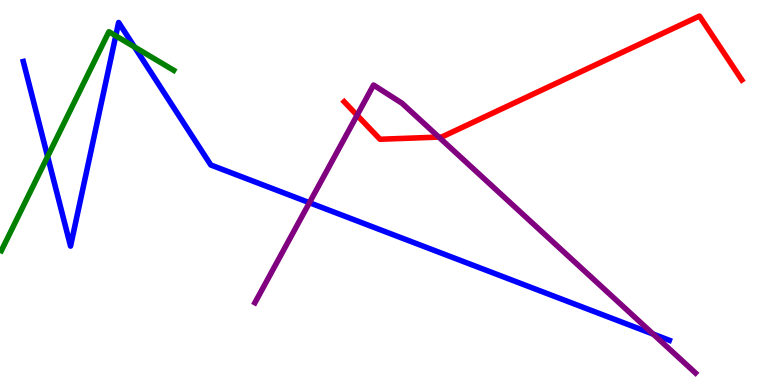[{'lines': ['blue', 'red'], 'intersections': []}, {'lines': ['green', 'red'], 'intersections': []}, {'lines': ['purple', 'red'], 'intersections': [{'x': 4.61, 'y': 7.01}, {'x': 5.66, 'y': 6.44}]}, {'lines': ['blue', 'green'], 'intersections': [{'x': 0.614, 'y': 5.93}, {'x': 1.49, 'y': 9.07}, {'x': 1.73, 'y': 8.78}]}, {'lines': ['blue', 'purple'], 'intersections': [{'x': 3.99, 'y': 4.74}, {'x': 8.43, 'y': 1.32}]}, {'lines': ['green', 'purple'], 'intersections': []}]